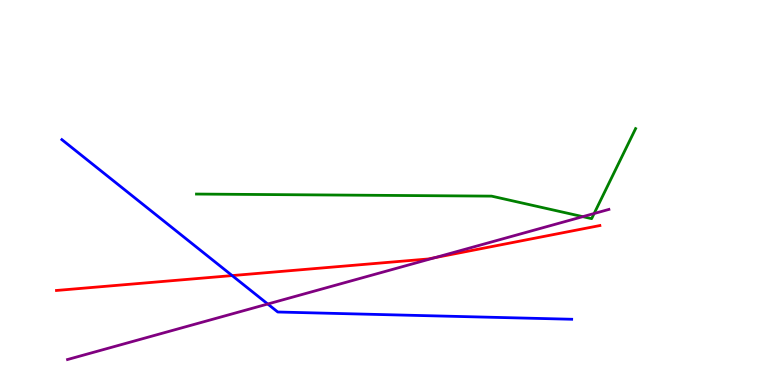[{'lines': ['blue', 'red'], 'intersections': [{'x': 3.0, 'y': 2.84}]}, {'lines': ['green', 'red'], 'intersections': []}, {'lines': ['purple', 'red'], 'intersections': [{'x': 5.61, 'y': 3.31}]}, {'lines': ['blue', 'green'], 'intersections': []}, {'lines': ['blue', 'purple'], 'intersections': [{'x': 3.45, 'y': 2.1}]}, {'lines': ['green', 'purple'], 'intersections': [{'x': 7.52, 'y': 4.37}, {'x': 7.67, 'y': 4.45}]}]